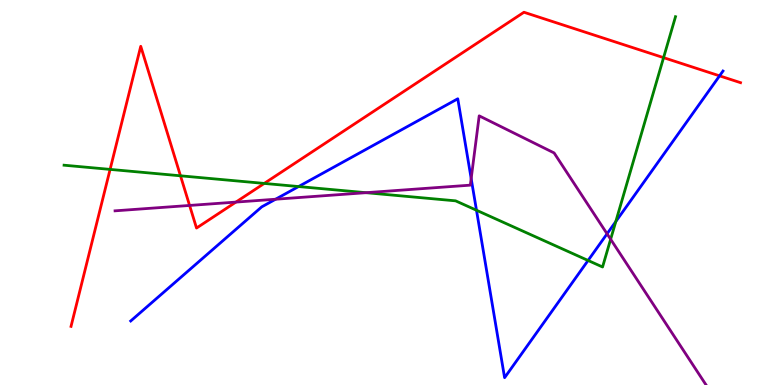[{'lines': ['blue', 'red'], 'intersections': [{'x': 9.28, 'y': 8.03}]}, {'lines': ['green', 'red'], 'intersections': [{'x': 1.42, 'y': 5.6}, {'x': 2.33, 'y': 5.43}, {'x': 3.41, 'y': 5.24}, {'x': 8.56, 'y': 8.5}]}, {'lines': ['purple', 'red'], 'intersections': [{'x': 2.45, 'y': 4.66}, {'x': 3.04, 'y': 4.75}]}, {'lines': ['blue', 'green'], 'intersections': [{'x': 3.85, 'y': 5.15}, {'x': 6.15, 'y': 4.54}, {'x': 7.59, 'y': 3.23}, {'x': 7.95, 'y': 4.25}]}, {'lines': ['blue', 'purple'], 'intersections': [{'x': 3.56, 'y': 4.83}, {'x': 6.08, 'y': 5.36}, {'x': 7.83, 'y': 3.93}]}, {'lines': ['green', 'purple'], 'intersections': [{'x': 4.72, 'y': 5.0}, {'x': 7.88, 'y': 3.79}]}]